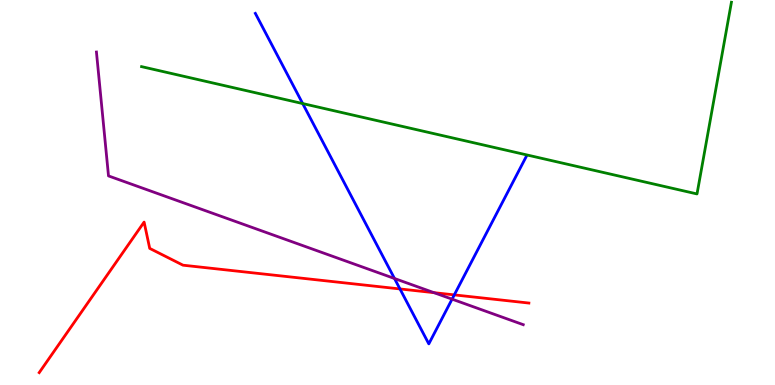[{'lines': ['blue', 'red'], 'intersections': [{'x': 5.16, 'y': 2.5}, {'x': 5.86, 'y': 2.34}]}, {'lines': ['green', 'red'], 'intersections': []}, {'lines': ['purple', 'red'], 'intersections': [{'x': 5.6, 'y': 2.4}]}, {'lines': ['blue', 'green'], 'intersections': [{'x': 3.91, 'y': 7.31}]}, {'lines': ['blue', 'purple'], 'intersections': [{'x': 5.09, 'y': 2.77}, {'x': 5.83, 'y': 2.23}]}, {'lines': ['green', 'purple'], 'intersections': []}]